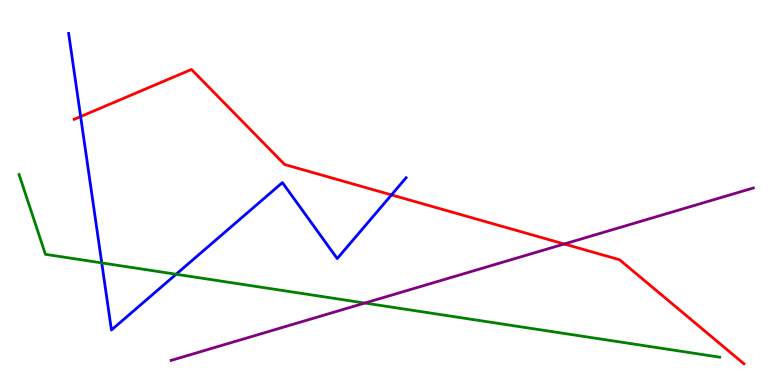[{'lines': ['blue', 'red'], 'intersections': [{'x': 1.04, 'y': 6.97}, {'x': 5.05, 'y': 4.94}]}, {'lines': ['green', 'red'], 'intersections': []}, {'lines': ['purple', 'red'], 'intersections': [{'x': 7.28, 'y': 3.66}]}, {'lines': ['blue', 'green'], 'intersections': [{'x': 1.31, 'y': 3.17}, {'x': 2.27, 'y': 2.88}]}, {'lines': ['blue', 'purple'], 'intersections': []}, {'lines': ['green', 'purple'], 'intersections': [{'x': 4.71, 'y': 2.13}]}]